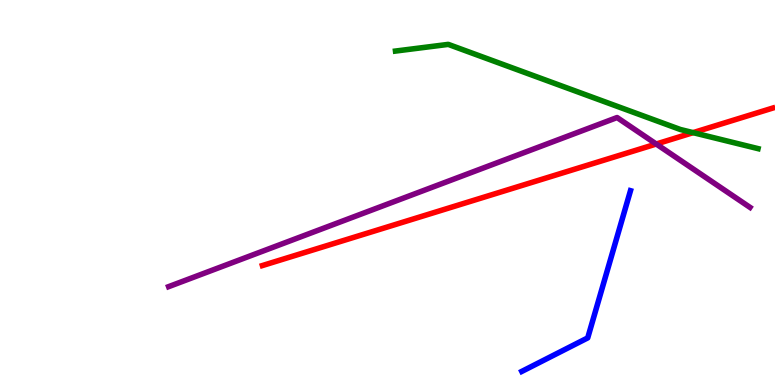[{'lines': ['blue', 'red'], 'intersections': []}, {'lines': ['green', 'red'], 'intersections': [{'x': 8.94, 'y': 6.55}]}, {'lines': ['purple', 'red'], 'intersections': [{'x': 8.47, 'y': 6.26}]}, {'lines': ['blue', 'green'], 'intersections': []}, {'lines': ['blue', 'purple'], 'intersections': []}, {'lines': ['green', 'purple'], 'intersections': []}]